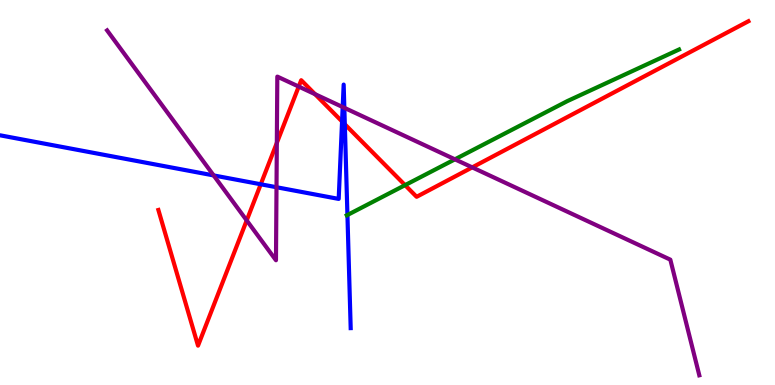[{'lines': ['blue', 'red'], 'intersections': [{'x': 3.36, 'y': 5.21}, {'x': 4.41, 'y': 6.84}, {'x': 4.45, 'y': 6.77}]}, {'lines': ['green', 'red'], 'intersections': [{'x': 5.23, 'y': 5.19}]}, {'lines': ['purple', 'red'], 'intersections': [{'x': 3.18, 'y': 4.27}, {'x': 3.57, 'y': 6.29}, {'x': 3.85, 'y': 7.75}, {'x': 4.06, 'y': 7.55}, {'x': 6.09, 'y': 5.65}]}, {'lines': ['blue', 'green'], 'intersections': [{'x': 4.48, 'y': 4.42}]}, {'lines': ['blue', 'purple'], 'intersections': [{'x': 2.76, 'y': 5.44}, {'x': 3.57, 'y': 5.14}, {'x': 4.42, 'y': 7.22}, {'x': 4.44, 'y': 7.2}]}, {'lines': ['green', 'purple'], 'intersections': [{'x': 5.87, 'y': 5.86}]}]